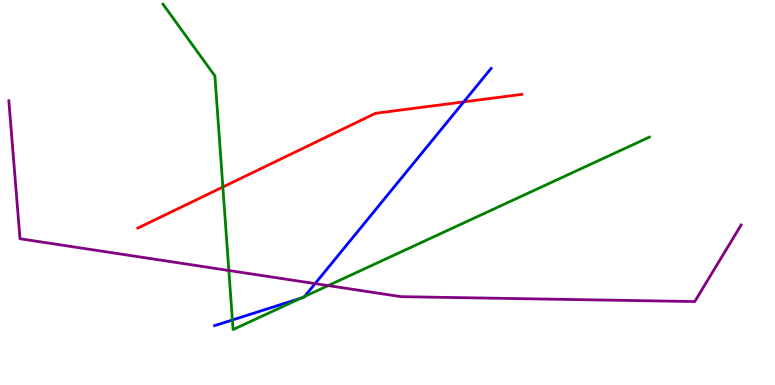[{'lines': ['blue', 'red'], 'intersections': [{'x': 5.98, 'y': 7.35}]}, {'lines': ['green', 'red'], 'intersections': [{'x': 2.88, 'y': 5.14}]}, {'lines': ['purple', 'red'], 'intersections': []}, {'lines': ['blue', 'green'], 'intersections': [{'x': 3.0, 'y': 1.69}, {'x': 3.88, 'y': 2.25}, {'x': 3.93, 'y': 2.3}]}, {'lines': ['blue', 'purple'], 'intersections': [{'x': 4.07, 'y': 2.63}]}, {'lines': ['green', 'purple'], 'intersections': [{'x': 2.95, 'y': 2.97}, {'x': 4.23, 'y': 2.58}]}]